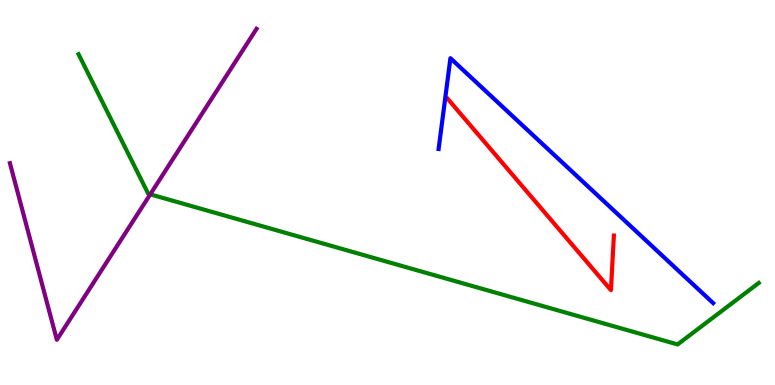[{'lines': ['blue', 'red'], 'intersections': []}, {'lines': ['green', 'red'], 'intersections': []}, {'lines': ['purple', 'red'], 'intersections': []}, {'lines': ['blue', 'green'], 'intersections': []}, {'lines': ['blue', 'purple'], 'intersections': []}, {'lines': ['green', 'purple'], 'intersections': [{'x': 1.94, 'y': 4.95}]}]